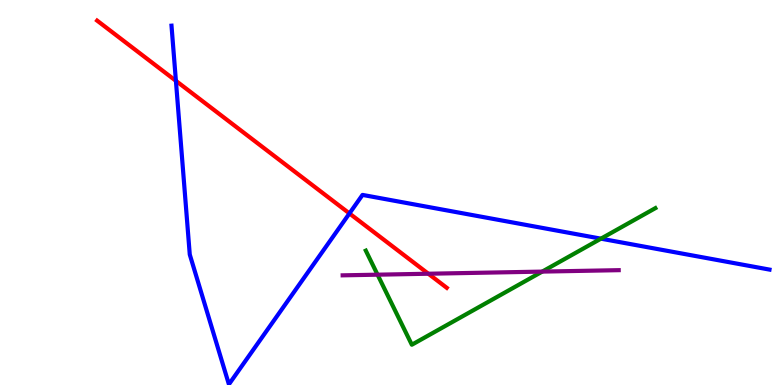[{'lines': ['blue', 'red'], 'intersections': [{'x': 2.27, 'y': 7.9}, {'x': 4.51, 'y': 4.46}]}, {'lines': ['green', 'red'], 'intersections': []}, {'lines': ['purple', 'red'], 'intersections': [{'x': 5.53, 'y': 2.89}]}, {'lines': ['blue', 'green'], 'intersections': [{'x': 7.75, 'y': 3.8}]}, {'lines': ['blue', 'purple'], 'intersections': []}, {'lines': ['green', 'purple'], 'intersections': [{'x': 4.87, 'y': 2.87}, {'x': 7.0, 'y': 2.95}]}]